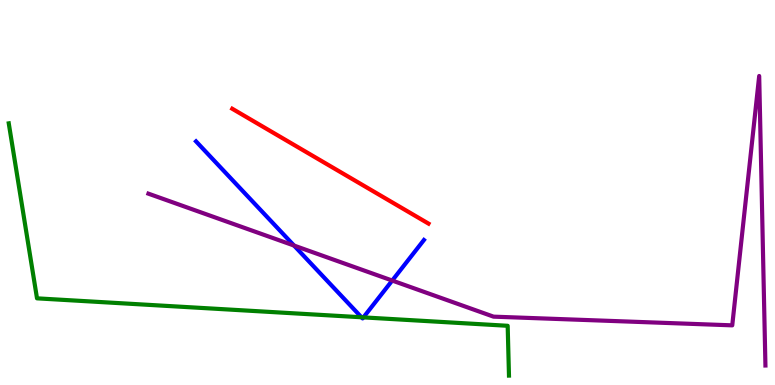[{'lines': ['blue', 'red'], 'intersections': []}, {'lines': ['green', 'red'], 'intersections': []}, {'lines': ['purple', 'red'], 'intersections': []}, {'lines': ['blue', 'green'], 'intersections': [{'x': 4.66, 'y': 1.76}, {'x': 4.69, 'y': 1.76}]}, {'lines': ['blue', 'purple'], 'intersections': [{'x': 3.79, 'y': 3.62}, {'x': 5.06, 'y': 2.71}]}, {'lines': ['green', 'purple'], 'intersections': []}]